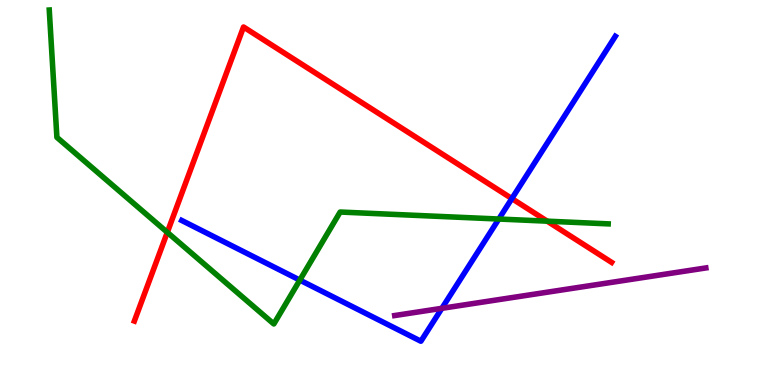[{'lines': ['blue', 'red'], 'intersections': [{'x': 6.6, 'y': 4.84}]}, {'lines': ['green', 'red'], 'intersections': [{'x': 2.16, 'y': 3.97}, {'x': 7.06, 'y': 4.26}]}, {'lines': ['purple', 'red'], 'intersections': []}, {'lines': ['blue', 'green'], 'intersections': [{'x': 3.87, 'y': 2.72}, {'x': 6.44, 'y': 4.31}]}, {'lines': ['blue', 'purple'], 'intersections': [{'x': 5.7, 'y': 1.99}]}, {'lines': ['green', 'purple'], 'intersections': []}]